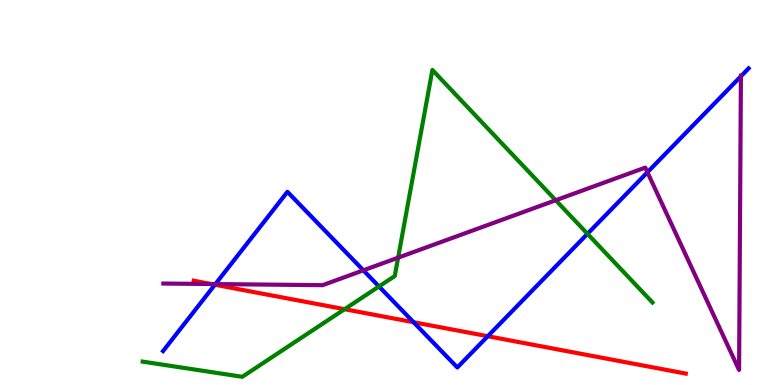[{'lines': ['blue', 'red'], 'intersections': [{'x': 2.77, 'y': 2.6}, {'x': 5.34, 'y': 1.63}, {'x': 6.29, 'y': 1.27}]}, {'lines': ['green', 'red'], 'intersections': [{'x': 4.45, 'y': 1.97}]}, {'lines': ['purple', 'red'], 'intersections': [{'x': 2.72, 'y': 2.62}]}, {'lines': ['blue', 'green'], 'intersections': [{'x': 4.89, 'y': 2.56}, {'x': 7.58, 'y': 3.93}]}, {'lines': ['blue', 'purple'], 'intersections': [{'x': 2.78, 'y': 2.62}, {'x': 4.69, 'y': 2.98}, {'x': 8.35, 'y': 5.53}, {'x': 9.56, 'y': 8.02}]}, {'lines': ['green', 'purple'], 'intersections': [{'x': 5.14, 'y': 3.31}, {'x': 7.17, 'y': 4.8}]}]